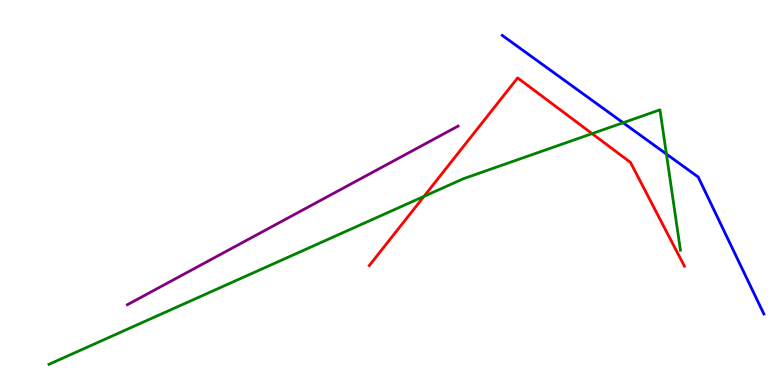[{'lines': ['blue', 'red'], 'intersections': []}, {'lines': ['green', 'red'], 'intersections': [{'x': 5.47, 'y': 4.9}, {'x': 7.64, 'y': 6.53}]}, {'lines': ['purple', 'red'], 'intersections': []}, {'lines': ['blue', 'green'], 'intersections': [{'x': 8.04, 'y': 6.81}, {'x': 8.6, 'y': 6.0}]}, {'lines': ['blue', 'purple'], 'intersections': []}, {'lines': ['green', 'purple'], 'intersections': []}]